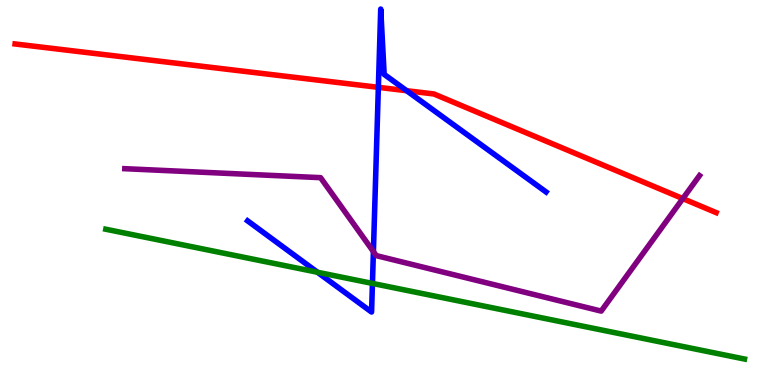[{'lines': ['blue', 'red'], 'intersections': [{'x': 4.88, 'y': 7.73}, {'x': 5.25, 'y': 7.64}]}, {'lines': ['green', 'red'], 'intersections': []}, {'lines': ['purple', 'red'], 'intersections': [{'x': 8.81, 'y': 4.84}]}, {'lines': ['blue', 'green'], 'intersections': [{'x': 4.1, 'y': 2.93}, {'x': 4.81, 'y': 2.64}]}, {'lines': ['blue', 'purple'], 'intersections': [{'x': 4.82, 'y': 3.46}]}, {'lines': ['green', 'purple'], 'intersections': []}]